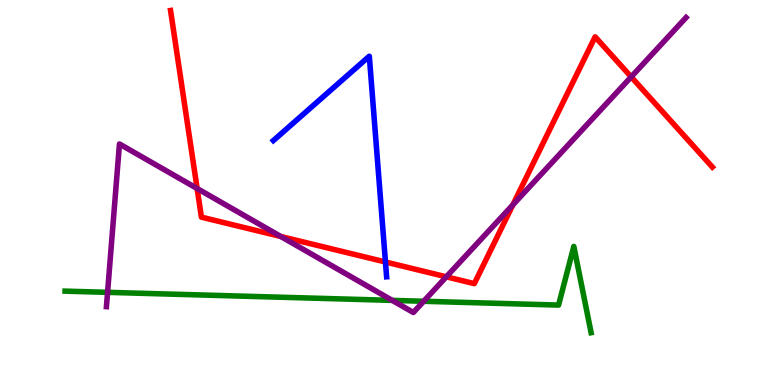[{'lines': ['blue', 'red'], 'intersections': [{'x': 4.97, 'y': 3.2}]}, {'lines': ['green', 'red'], 'intersections': []}, {'lines': ['purple', 'red'], 'intersections': [{'x': 2.54, 'y': 5.1}, {'x': 3.62, 'y': 3.86}, {'x': 5.76, 'y': 2.81}, {'x': 6.62, 'y': 4.68}, {'x': 8.14, 'y': 8.0}]}, {'lines': ['blue', 'green'], 'intersections': []}, {'lines': ['blue', 'purple'], 'intersections': []}, {'lines': ['green', 'purple'], 'intersections': [{'x': 1.39, 'y': 2.41}, {'x': 5.06, 'y': 2.2}, {'x': 5.47, 'y': 2.17}]}]